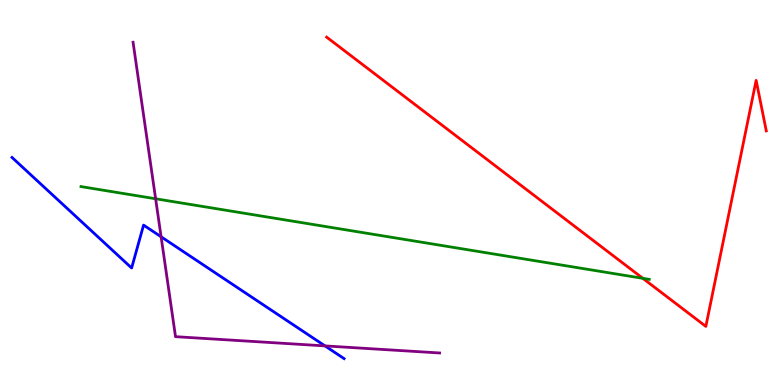[{'lines': ['blue', 'red'], 'intersections': []}, {'lines': ['green', 'red'], 'intersections': [{'x': 8.29, 'y': 2.77}]}, {'lines': ['purple', 'red'], 'intersections': []}, {'lines': ['blue', 'green'], 'intersections': []}, {'lines': ['blue', 'purple'], 'intersections': [{'x': 2.08, 'y': 3.85}, {'x': 4.19, 'y': 1.02}]}, {'lines': ['green', 'purple'], 'intersections': [{'x': 2.01, 'y': 4.84}]}]